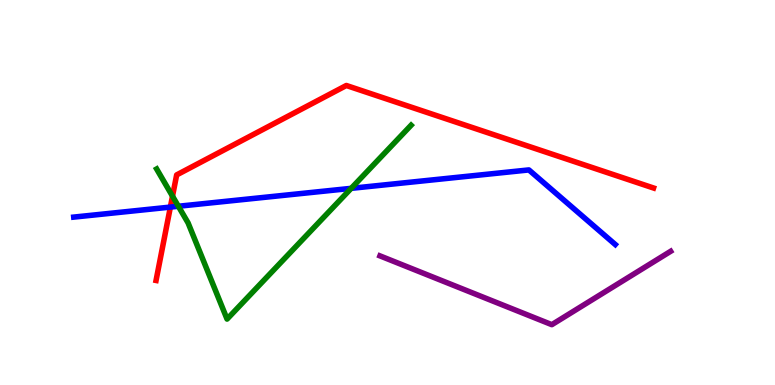[{'lines': ['blue', 'red'], 'intersections': [{'x': 2.2, 'y': 4.62}]}, {'lines': ['green', 'red'], 'intersections': [{'x': 2.23, 'y': 4.9}]}, {'lines': ['purple', 'red'], 'intersections': []}, {'lines': ['blue', 'green'], 'intersections': [{'x': 2.3, 'y': 4.64}, {'x': 4.53, 'y': 5.11}]}, {'lines': ['blue', 'purple'], 'intersections': []}, {'lines': ['green', 'purple'], 'intersections': []}]